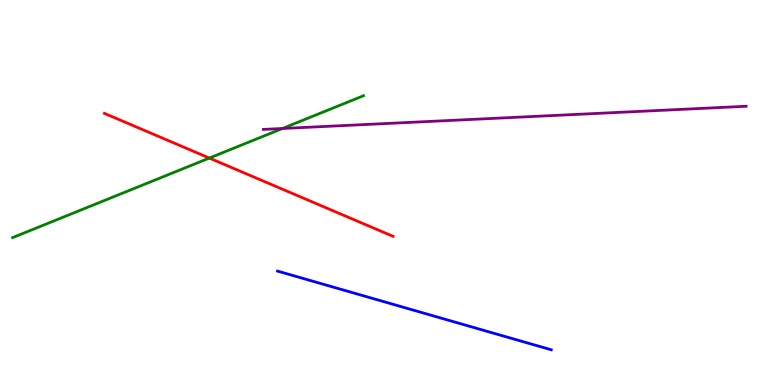[{'lines': ['blue', 'red'], 'intersections': []}, {'lines': ['green', 'red'], 'intersections': [{'x': 2.7, 'y': 5.89}]}, {'lines': ['purple', 'red'], 'intersections': []}, {'lines': ['blue', 'green'], 'intersections': []}, {'lines': ['blue', 'purple'], 'intersections': []}, {'lines': ['green', 'purple'], 'intersections': [{'x': 3.65, 'y': 6.66}]}]